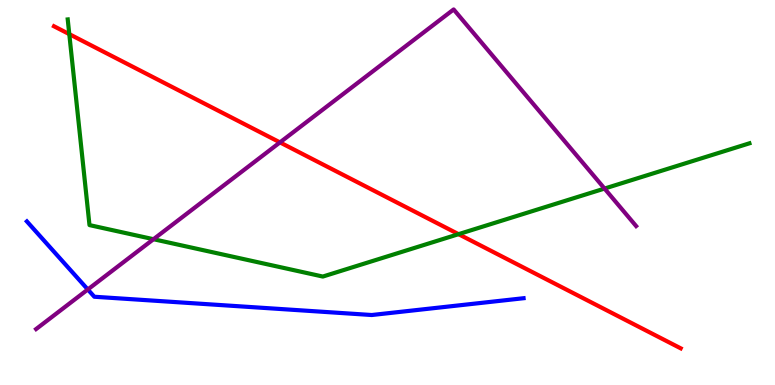[{'lines': ['blue', 'red'], 'intersections': []}, {'lines': ['green', 'red'], 'intersections': [{'x': 0.894, 'y': 9.11}, {'x': 5.92, 'y': 3.92}]}, {'lines': ['purple', 'red'], 'intersections': [{'x': 3.61, 'y': 6.3}]}, {'lines': ['blue', 'green'], 'intersections': []}, {'lines': ['blue', 'purple'], 'intersections': [{'x': 1.13, 'y': 2.48}]}, {'lines': ['green', 'purple'], 'intersections': [{'x': 1.98, 'y': 3.79}, {'x': 7.8, 'y': 5.1}]}]